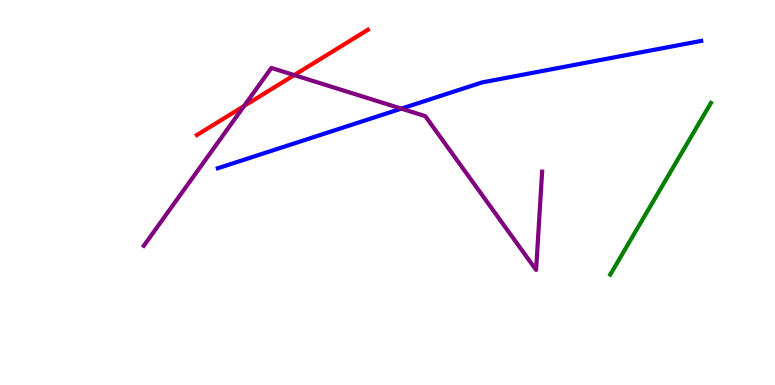[{'lines': ['blue', 'red'], 'intersections': []}, {'lines': ['green', 'red'], 'intersections': []}, {'lines': ['purple', 'red'], 'intersections': [{'x': 3.15, 'y': 7.25}, {'x': 3.8, 'y': 8.05}]}, {'lines': ['blue', 'green'], 'intersections': []}, {'lines': ['blue', 'purple'], 'intersections': [{'x': 5.18, 'y': 7.18}]}, {'lines': ['green', 'purple'], 'intersections': []}]